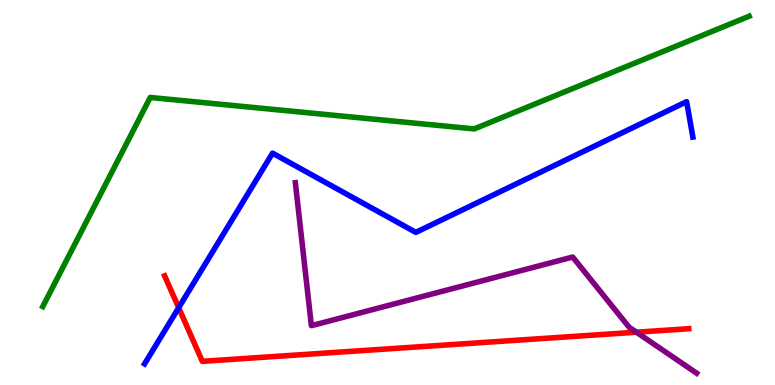[{'lines': ['blue', 'red'], 'intersections': [{'x': 2.31, 'y': 2.01}]}, {'lines': ['green', 'red'], 'intersections': []}, {'lines': ['purple', 'red'], 'intersections': [{'x': 8.21, 'y': 1.37}]}, {'lines': ['blue', 'green'], 'intersections': []}, {'lines': ['blue', 'purple'], 'intersections': []}, {'lines': ['green', 'purple'], 'intersections': []}]